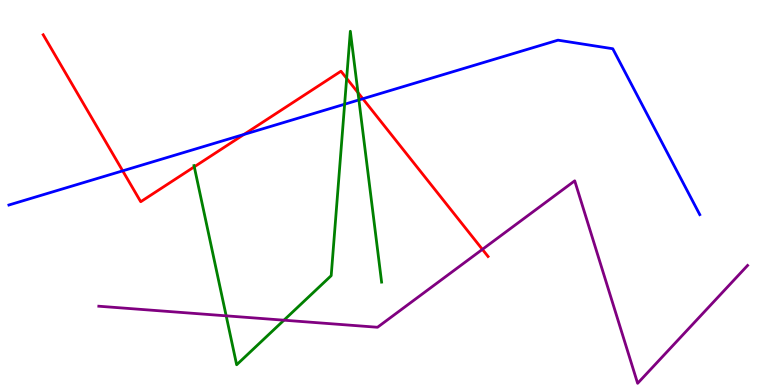[{'lines': ['blue', 'red'], 'intersections': [{'x': 1.58, 'y': 5.56}, {'x': 3.15, 'y': 6.51}, {'x': 4.68, 'y': 7.43}]}, {'lines': ['green', 'red'], 'intersections': [{'x': 2.51, 'y': 5.67}, {'x': 4.47, 'y': 7.96}, {'x': 4.62, 'y': 7.59}]}, {'lines': ['purple', 'red'], 'intersections': [{'x': 6.22, 'y': 3.52}]}, {'lines': ['blue', 'green'], 'intersections': [{'x': 4.45, 'y': 7.29}, {'x': 4.63, 'y': 7.4}]}, {'lines': ['blue', 'purple'], 'intersections': []}, {'lines': ['green', 'purple'], 'intersections': [{'x': 2.92, 'y': 1.8}, {'x': 3.66, 'y': 1.68}]}]